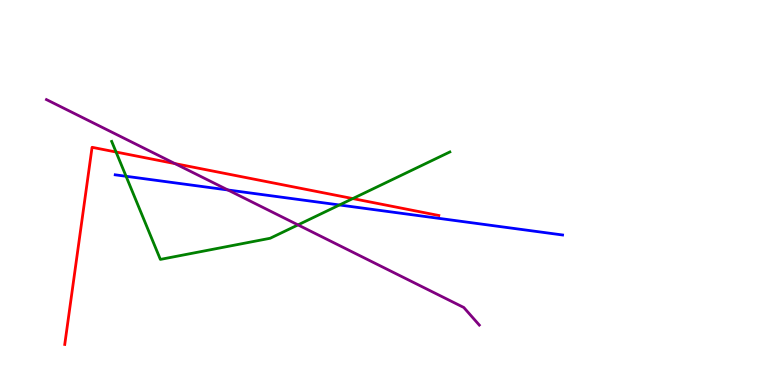[{'lines': ['blue', 'red'], 'intersections': []}, {'lines': ['green', 'red'], 'intersections': [{'x': 1.5, 'y': 6.05}, {'x': 4.55, 'y': 4.84}]}, {'lines': ['purple', 'red'], 'intersections': [{'x': 2.26, 'y': 5.75}]}, {'lines': ['blue', 'green'], 'intersections': [{'x': 1.63, 'y': 5.42}, {'x': 4.38, 'y': 4.68}]}, {'lines': ['blue', 'purple'], 'intersections': [{'x': 2.94, 'y': 5.07}]}, {'lines': ['green', 'purple'], 'intersections': [{'x': 3.85, 'y': 4.16}]}]